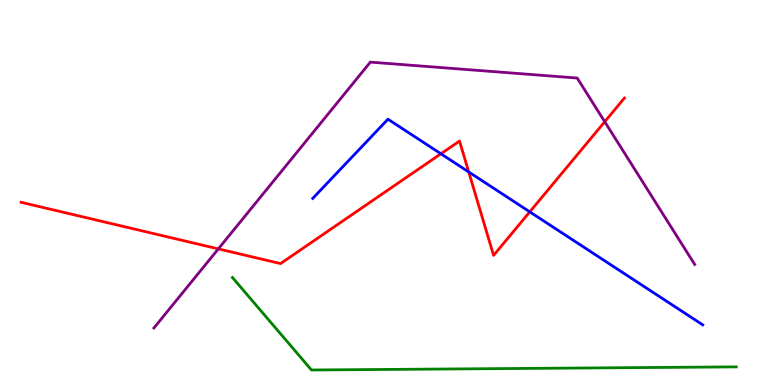[{'lines': ['blue', 'red'], 'intersections': [{'x': 5.69, 'y': 6.01}, {'x': 6.05, 'y': 5.53}, {'x': 6.84, 'y': 4.5}]}, {'lines': ['green', 'red'], 'intersections': []}, {'lines': ['purple', 'red'], 'intersections': [{'x': 2.82, 'y': 3.54}, {'x': 7.8, 'y': 6.84}]}, {'lines': ['blue', 'green'], 'intersections': []}, {'lines': ['blue', 'purple'], 'intersections': []}, {'lines': ['green', 'purple'], 'intersections': []}]